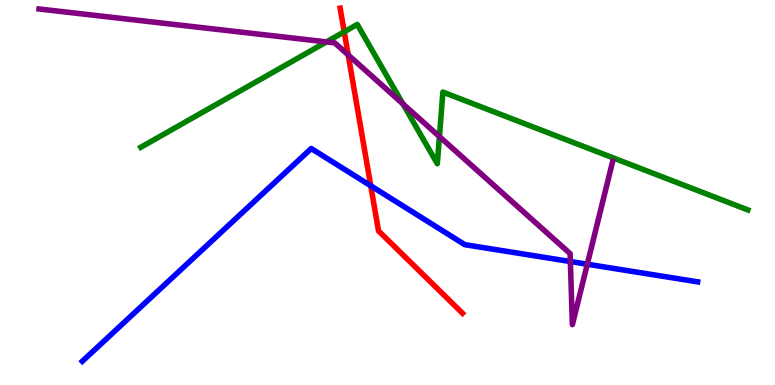[{'lines': ['blue', 'red'], 'intersections': [{'x': 4.78, 'y': 5.17}]}, {'lines': ['green', 'red'], 'intersections': [{'x': 4.44, 'y': 9.17}]}, {'lines': ['purple', 'red'], 'intersections': [{'x': 4.49, 'y': 8.57}]}, {'lines': ['blue', 'green'], 'intersections': []}, {'lines': ['blue', 'purple'], 'intersections': [{'x': 7.36, 'y': 3.21}, {'x': 7.58, 'y': 3.14}]}, {'lines': ['green', 'purple'], 'intersections': [{'x': 4.21, 'y': 8.91}, {'x': 5.2, 'y': 7.3}, {'x': 5.67, 'y': 6.45}]}]